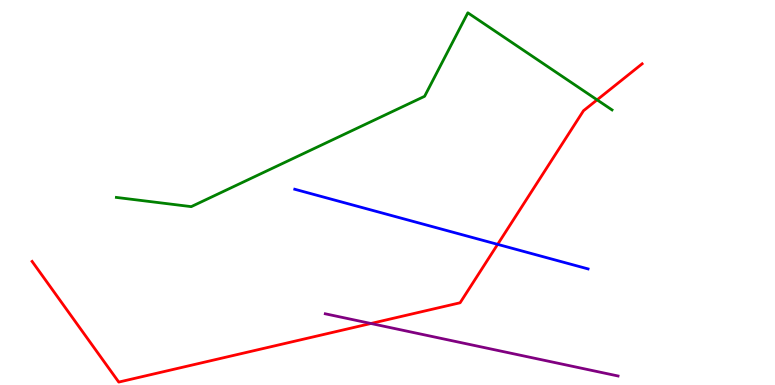[{'lines': ['blue', 'red'], 'intersections': [{'x': 6.42, 'y': 3.65}]}, {'lines': ['green', 'red'], 'intersections': [{'x': 7.7, 'y': 7.41}]}, {'lines': ['purple', 'red'], 'intersections': [{'x': 4.79, 'y': 1.6}]}, {'lines': ['blue', 'green'], 'intersections': []}, {'lines': ['blue', 'purple'], 'intersections': []}, {'lines': ['green', 'purple'], 'intersections': []}]